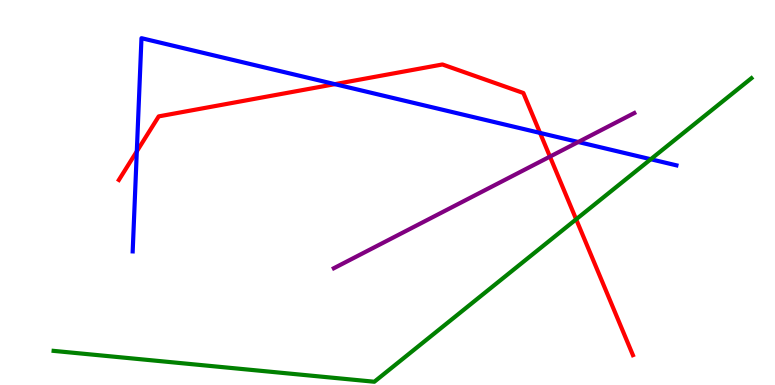[{'lines': ['blue', 'red'], 'intersections': [{'x': 1.77, 'y': 6.07}, {'x': 4.32, 'y': 7.81}, {'x': 6.97, 'y': 6.55}]}, {'lines': ['green', 'red'], 'intersections': [{'x': 7.43, 'y': 4.3}]}, {'lines': ['purple', 'red'], 'intersections': [{'x': 7.1, 'y': 5.93}]}, {'lines': ['blue', 'green'], 'intersections': [{'x': 8.4, 'y': 5.86}]}, {'lines': ['blue', 'purple'], 'intersections': [{'x': 7.46, 'y': 6.31}]}, {'lines': ['green', 'purple'], 'intersections': []}]